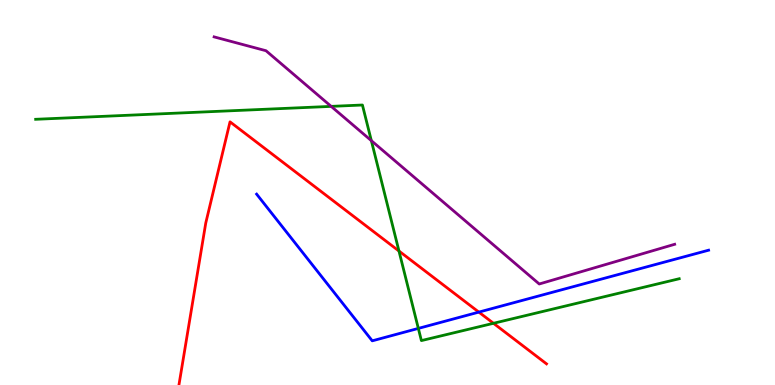[{'lines': ['blue', 'red'], 'intersections': [{'x': 6.18, 'y': 1.89}]}, {'lines': ['green', 'red'], 'intersections': [{'x': 5.15, 'y': 3.48}, {'x': 6.37, 'y': 1.6}]}, {'lines': ['purple', 'red'], 'intersections': []}, {'lines': ['blue', 'green'], 'intersections': [{'x': 5.4, 'y': 1.47}]}, {'lines': ['blue', 'purple'], 'intersections': []}, {'lines': ['green', 'purple'], 'intersections': [{'x': 4.27, 'y': 7.24}, {'x': 4.79, 'y': 6.35}]}]